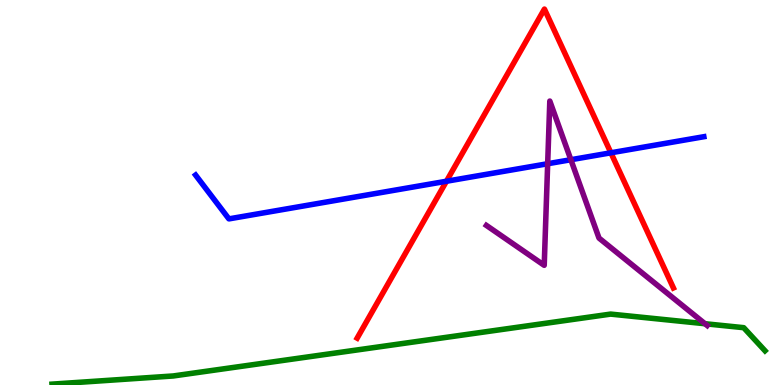[{'lines': ['blue', 'red'], 'intersections': [{'x': 5.76, 'y': 5.29}, {'x': 7.88, 'y': 6.03}]}, {'lines': ['green', 'red'], 'intersections': []}, {'lines': ['purple', 'red'], 'intersections': []}, {'lines': ['blue', 'green'], 'intersections': []}, {'lines': ['blue', 'purple'], 'intersections': [{'x': 7.07, 'y': 5.75}, {'x': 7.37, 'y': 5.85}]}, {'lines': ['green', 'purple'], 'intersections': [{'x': 9.1, 'y': 1.59}]}]